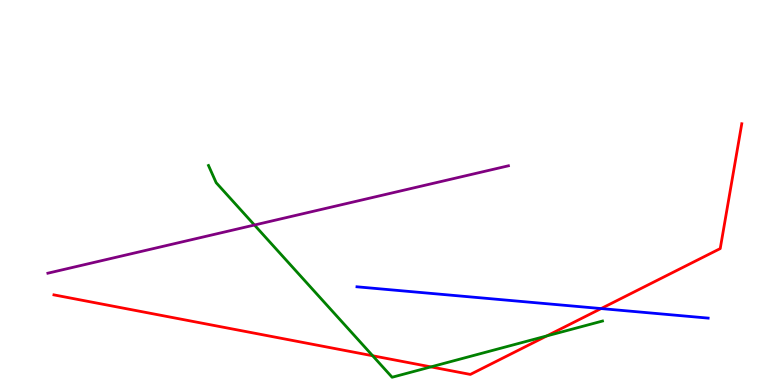[{'lines': ['blue', 'red'], 'intersections': [{'x': 7.76, 'y': 1.99}]}, {'lines': ['green', 'red'], 'intersections': [{'x': 4.81, 'y': 0.759}, {'x': 5.56, 'y': 0.47}, {'x': 7.06, 'y': 1.27}]}, {'lines': ['purple', 'red'], 'intersections': []}, {'lines': ['blue', 'green'], 'intersections': []}, {'lines': ['blue', 'purple'], 'intersections': []}, {'lines': ['green', 'purple'], 'intersections': [{'x': 3.28, 'y': 4.16}]}]